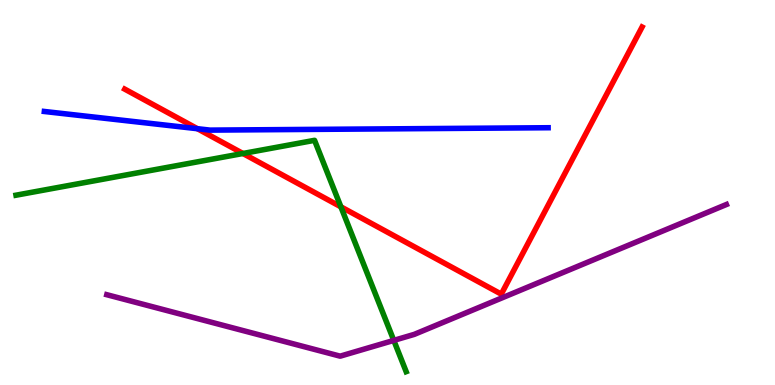[{'lines': ['blue', 'red'], 'intersections': [{'x': 2.55, 'y': 6.66}]}, {'lines': ['green', 'red'], 'intersections': [{'x': 3.13, 'y': 6.01}, {'x': 4.4, 'y': 4.63}]}, {'lines': ['purple', 'red'], 'intersections': []}, {'lines': ['blue', 'green'], 'intersections': []}, {'lines': ['blue', 'purple'], 'intersections': []}, {'lines': ['green', 'purple'], 'intersections': [{'x': 5.08, 'y': 1.16}]}]